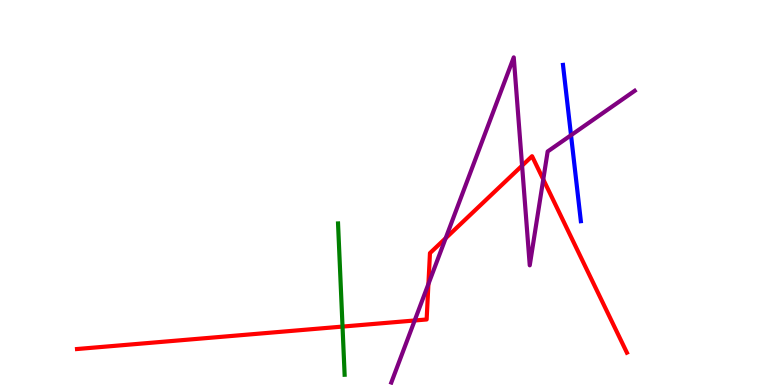[{'lines': ['blue', 'red'], 'intersections': []}, {'lines': ['green', 'red'], 'intersections': [{'x': 4.42, 'y': 1.52}]}, {'lines': ['purple', 'red'], 'intersections': [{'x': 5.35, 'y': 1.68}, {'x': 5.53, 'y': 2.62}, {'x': 5.75, 'y': 3.81}, {'x': 6.74, 'y': 5.7}, {'x': 7.01, 'y': 5.34}]}, {'lines': ['blue', 'green'], 'intersections': []}, {'lines': ['blue', 'purple'], 'intersections': [{'x': 7.37, 'y': 6.49}]}, {'lines': ['green', 'purple'], 'intersections': []}]